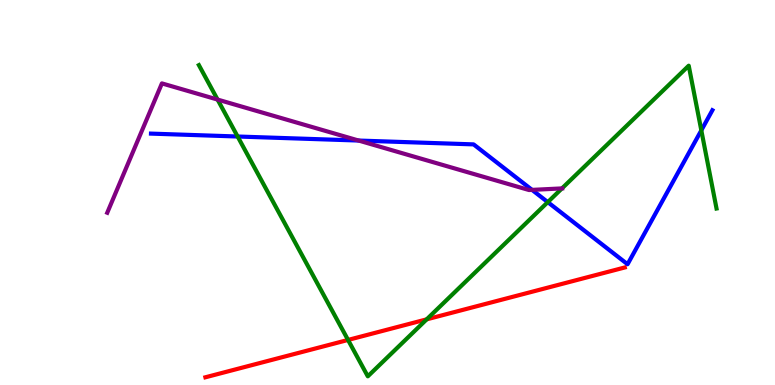[{'lines': ['blue', 'red'], 'intersections': []}, {'lines': ['green', 'red'], 'intersections': [{'x': 4.49, 'y': 1.17}, {'x': 5.51, 'y': 1.71}]}, {'lines': ['purple', 'red'], 'intersections': []}, {'lines': ['blue', 'green'], 'intersections': [{'x': 3.07, 'y': 6.45}, {'x': 7.07, 'y': 4.75}, {'x': 9.05, 'y': 6.61}]}, {'lines': ['blue', 'purple'], 'intersections': [{'x': 4.63, 'y': 6.35}, {'x': 6.87, 'y': 5.07}]}, {'lines': ['green', 'purple'], 'intersections': [{'x': 2.81, 'y': 7.41}, {'x': 7.25, 'y': 5.11}]}]